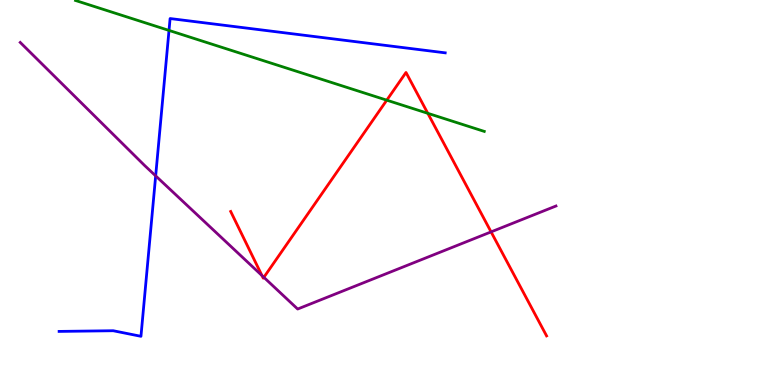[{'lines': ['blue', 'red'], 'intersections': []}, {'lines': ['green', 'red'], 'intersections': [{'x': 4.99, 'y': 7.4}, {'x': 5.52, 'y': 7.06}]}, {'lines': ['purple', 'red'], 'intersections': [{'x': 3.38, 'y': 2.84}, {'x': 3.4, 'y': 2.8}, {'x': 6.34, 'y': 3.98}]}, {'lines': ['blue', 'green'], 'intersections': [{'x': 2.18, 'y': 9.21}]}, {'lines': ['blue', 'purple'], 'intersections': [{'x': 2.01, 'y': 5.43}]}, {'lines': ['green', 'purple'], 'intersections': []}]